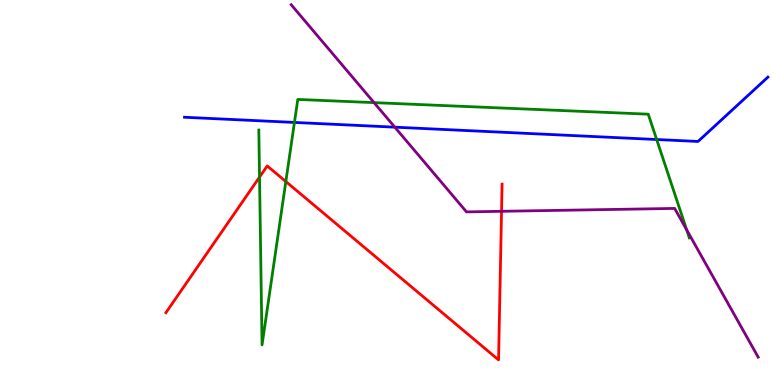[{'lines': ['blue', 'red'], 'intersections': []}, {'lines': ['green', 'red'], 'intersections': [{'x': 3.35, 'y': 5.4}, {'x': 3.69, 'y': 5.28}]}, {'lines': ['purple', 'red'], 'intersections': [{'x': 6.47, 'y': 4.51}]}, {'lines': ['blue', 'green'], 'intersections': [{'x': 3.8, 'y': 6.82}, {'x': 8.47, 'y': 6.38}]}, {'lines': ['blue', 'purple'], 'intersections': [{'x': 5.09, 'y': 6.7}]}, {'lines': ['green', 'purple'], 'intersections': [{'x': 4.83, 'y': 7.33}, {'x': 8.86, 'y': 4.03}]}]